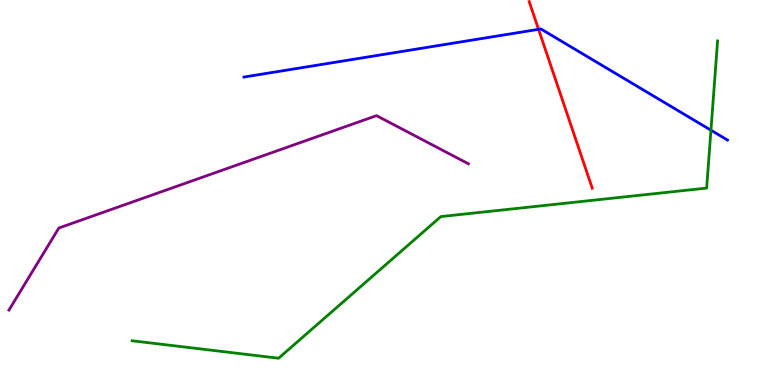[{'lines': ['blue', 'red'], 'intersections': [{'x': 6.95, 'y': 9.24}]}, {'lines': ['green', 'red'], 'intersections': []}, {'lines': ['purple', 'red'], 'intersections': []}, {'lines': ['blue', 'green'], 'intersections': [{'x': 9.17, 'y': 6.62}]}, {'lines': ['blue', 'purple'], 'intersections': []}, {'lines': ['green', 'purple'], 'intersections': []}]